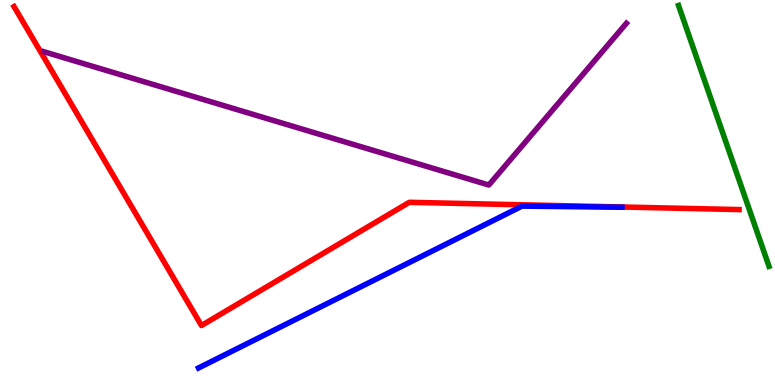[{'lines': ['blue', 'red'], 'intersections': []}, {'lines': ['green', 'red'], 'intersections': []}, {'lines': ['purple', 'red'], 'intersections': []}, {'lines': ['blue', 'green'], 'intersections': []}, {'lines': ['blue', 'purple'], 'intersections': []}, {'lines': ['green', 'purple'], 'intersections': []}]